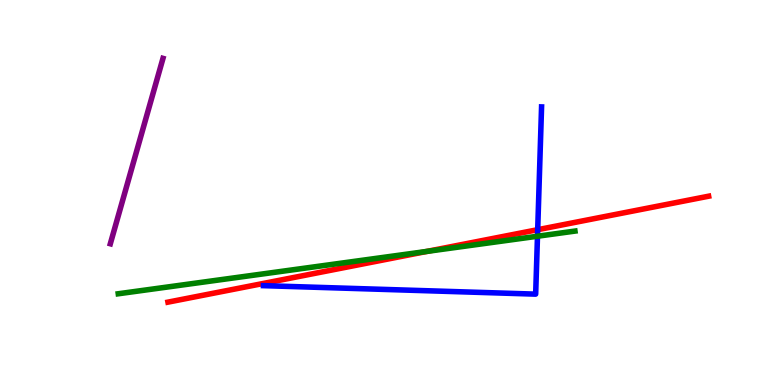[{'lines': ['blue', 'red'], 'intersections': [{'x': 6.94, 'y': 4.03}]}, {'lines': ['green', 'red'], 'intersections': [{'x': 5.51, 'y': 3.47}]}, {'lines': ['purple', 'red'], 'intersections': []}, {'lines': ['blue', 'green'], 'intersections': [{'x': 6.94, 'y': 3.86}]}, {'lines': ['blue', 'purple'], 'intersections': []}, {'lines': ['green', 'purple'], 'intersections': []}]